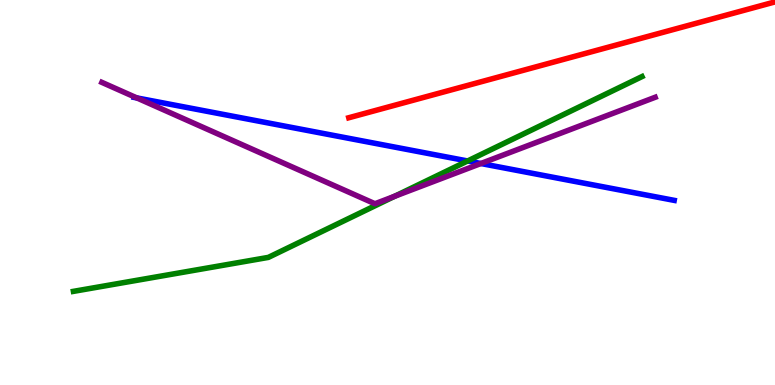[{'lines': ['blue', 'red'], 'intersections': []}, {'lines': ['green', 'red'], 'intersections': []}, {'lines': ['purple', 'red'], 'intersections': []}, {'lines': ['blue', 'green'], 'intersections': [{'x': 6.03, 'y': 5.82}]}, {'lines': ['blue', 'purple'], 'intersections': [{'x': 1.77, 'y': 7.46}, {'x': 6.2, 'y': 5.75}]}, {'lines': ['green', 'purple'], 'intersections': [{'x': 5.09, 'y': 4.9}]}]